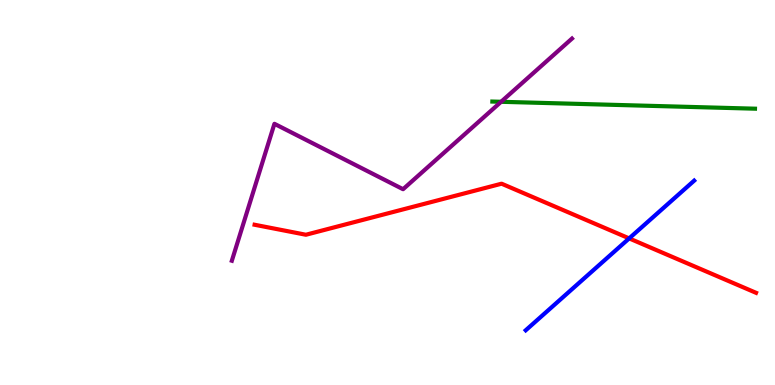[{'lines': ['blue', 'red'], 'intersections': [{'x': 8.12, 'y': 3.81}]}, {'lines': ['green', 'red'], 'intersections': []}, {'lines': ['purple', 'red'], 'intersections': []}, {'lines': ['blue', 'green'], 'intersections': []}, {'lines': ['blue', 'purple'], 'intersections': []}, {'lines': ['green', 'purple'], 'intersections': [{'x': 6.47, 'y': 7.36}]}]